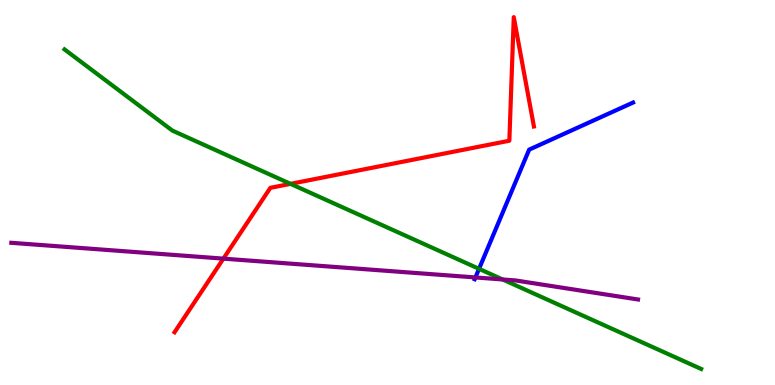[{'lines': ['blue', 'red'], 'intersections': []}, {'lines': ['green', 'red'], 'intersections': [{'x': 3.75, 'y': 5.22}]}, {'lines': ['purple', 'red'], 'intersections': [{'x': 2.88, 'y': 3.28}]}, {'lines': ['blue', 'green'], 'intersections': [{'x': 6.18, 'y': 3.02}]}, {'lines': ['blue', 'purple'], 'intersections': [{'x': 6.13, 'y': 2.79}]}, {'lines': ['green', 'purple'], 'intersections': [{'x': 6.49, 'y': 2.74}]}]